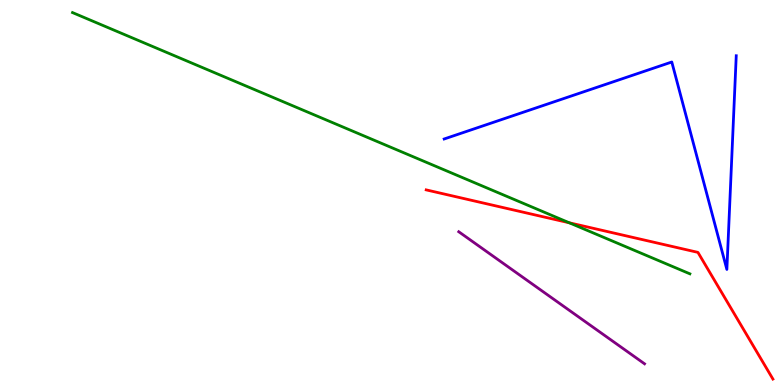[{'lines': ['blue', 'red'], 'intersections': []}, {'lines': ['green', 'red'], 'intersections': [{'x': 7.35, 'y': 4.21}]}, {'lines': ['purple', 'red'], 'intersections': []}, {'lines': ['blue', 'green'], 'intersections': []}, {'lines': ['blue', 'purple'], 'intersections': []}, {'lines': ['green', 'purple'], 'intersections': []}]